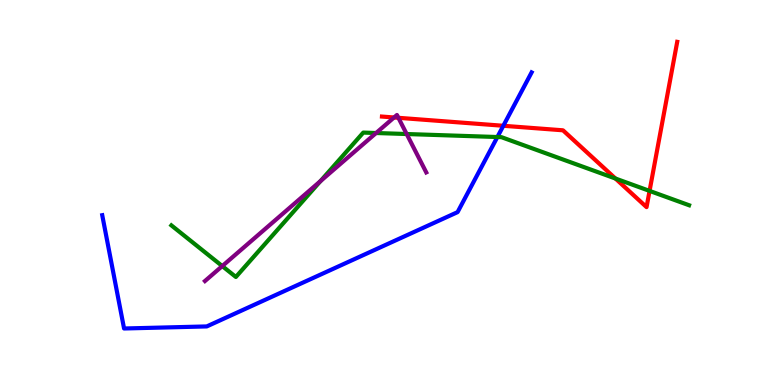[{'lines': ['blue', 'red'], 'intersections': [{'x': 6.49, 'y': 6.73}]}, {'lines': ['green', 'red'], 'intersections': [{'x': 7.94, 'y': 5.36}, {'x': 8.38, 'y': 5.04}]}, {'lines': ['purple', 'red'], 'intersections': [{'x': 5.08, 'y': 6.95}, {'x': 5.14, 'y': 6.94}]}, {'lines': ['blue', 'green'], 'intersections': [{'x': 6.42, 'y': 6.44}]}, {'lines': ['blue', 'purple'], 'intersections': []}, {'lines': ['green', 'purple'], 'intersections': [{'x': 2.87, 'y': 3.09}, {'x': 4.13, 'y': 5.29}, {'x': 4.85, 'y': 6.55}, {'x': 5.25, 'y': 6.52}]}]